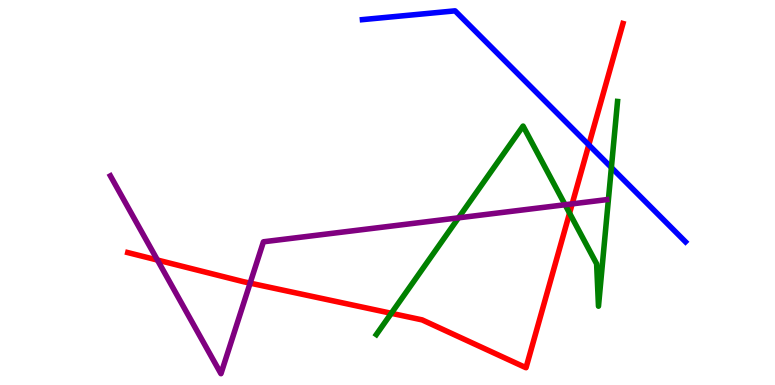[{'lines': ['blue', 'red'], 'intersections': [{'x': 7.6, 'y': 6.24}]}, {'lines': ['green', 'red'], 'intersections': [{'x': 5.05, 'y': 1.86}, {'x': 7.35, 'y': 4.46}]}, {'lines': ['purple', 'red'], 'intersections': [{'x': 2.03, 'y': 3.25}, {'x': 3.23, 'y': 2.65}, {'x': 7.38, 'y': 4.7}]}, {'lines': ['blue', 'green'], 'intersections': [{'x': 7.89, 'y': 5.65}]}, {'lines': ['blue', 'purple'], 'intersections': []}, {'lines': ['green', 'purple'], 'intersections': [{'x': 5.92, 'y': 4.34}, {'x': 7.29, 'y': 4.68}]}]